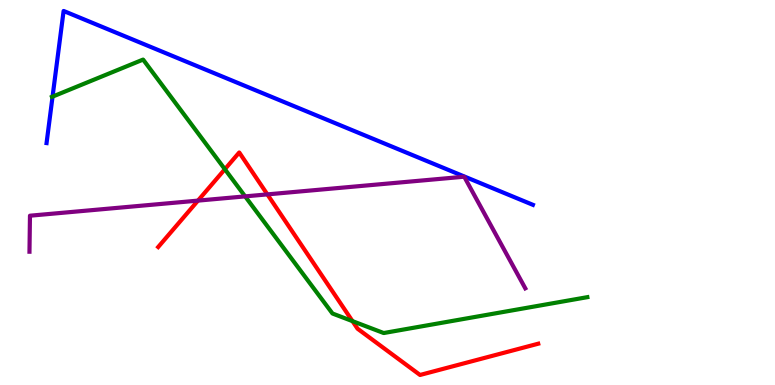[{'lines': ['blue', 'red'], 'intersections': []}, {'lines': ['green', 'red'], 'intersections': [{'x': 2.9, 'y': 5.6}, {'x': 4.55, 'y': 1.66}]}, {'lines': ['purple', 'red'], 'intersections': [{'x': 2.55, 'y': 4.79}, {'x': 3.45, 'y': 4.95}]}, {'lines': ['blue', 'green'], 'intersections': [{'x': 0.678, 'y': 7.49}]}, {'lines': ['blue', 'purple'], 'intersections': []}, {'lines': ['green', 'purple'], 'intersections': [{'x': 3.16, 'y': 4.9}]}]